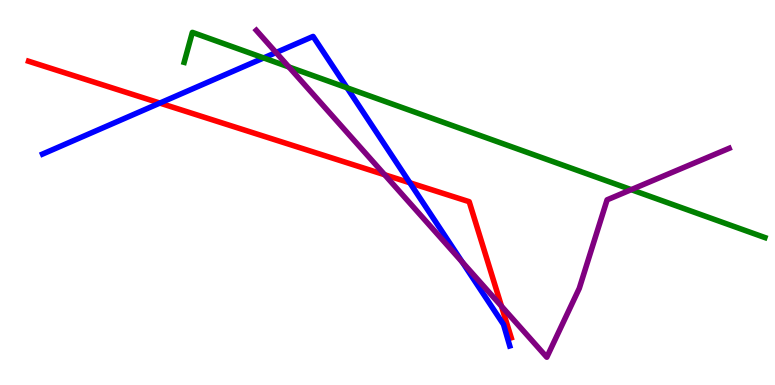[{'lines': ['blue', 'red'], 'intersections': [{'x': 2.06, 'y': 7.32}, {'x': 5.29, 'y': 5.25}]}, {'lines': ['green', 'red'], 'intersections': []}, {'lines': ['purple', 'red'], 'intersections': [{'x': 4.96, 'y': 5.46}, {'x': 6.47, 'y': 2.05}]}, {'lines': ['blue', 'green'], 'intersections': [{'x': 3.4, 'y': 8.5}, {'x': 4.48, 'y': 7.72}]}, {'lines': ['blue', 'purple'], 'intersections': [{'x': 3.56, 'y': 8.64}, {'x': 5.97, 'y': 3.19}]}, {'lines': ['green', 'purple'], 'intersections': [{'x': 3.73, 'y': 8.26}, {'x': 8.14, 'y': 5.07}]}]